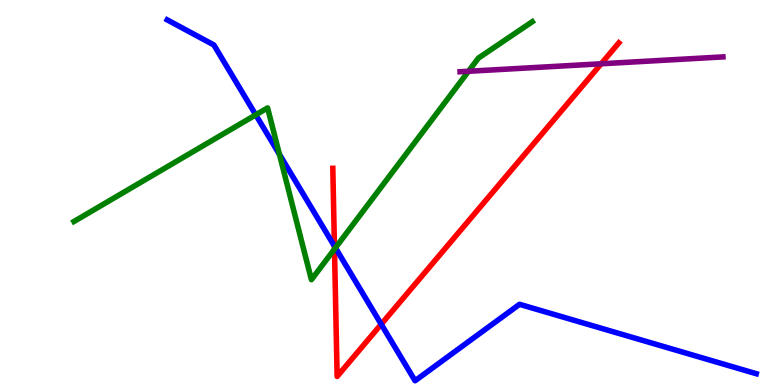[{'lines': ['blue', 'red'], 'intersections': [{'x': 4.32, 'y': 3.61}, {'x': 4.92, 'y': 1.58}]}, {'lines': ['green', 'red'], 'intersections': [{'x': 4.32, 'y': 3.53}]}, {'lines': ['purple', 'red'], 'intersections': [{'x': 7.76, 'y': 8.34}]}, {'lines': ['blue', 'green'], 'intersections': [{'x': 3.3, 'y': 7.02}, {'x': 3.61, 'y': 5.99}, {'x': 4.33, 'y': 3.56}]}, {'lines': ['blue', 'purple'], 'intersections': []}, {'lines': ['green', 'purple'], 'intersections': [{'x': 6.04, 'y': 8.15}]}]